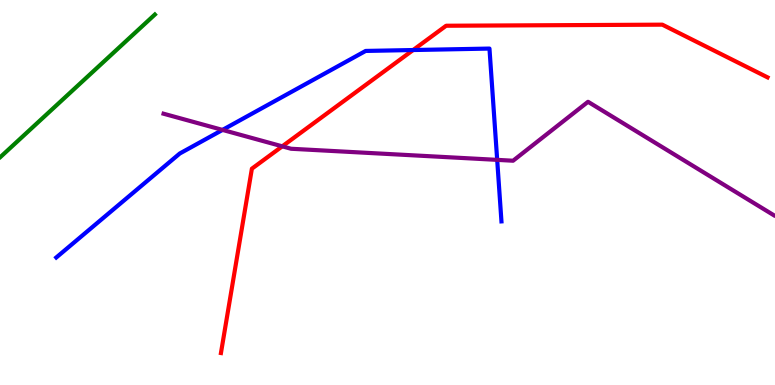[{'lines': ['blue', 'red'], 'intersections': [{'x': 5.33, 'y': 8.7}]}, {'lines': ['green', 'red'], 'intersections': []}, {'lines': ['purple', 'red'], 'intersections': [{'x': 3.64, 'y': 6.2}]}, {'lines': ['blue', 'green'], 'intersections': []}, {'lines': ['blue', 'purple'], 'intersections': [{'x': 2.87, 'y': 6.63}, {'x': 6.42, 'y': 5.85}]}, {'lines': ['green', 'purple'], 'intersections': []}]